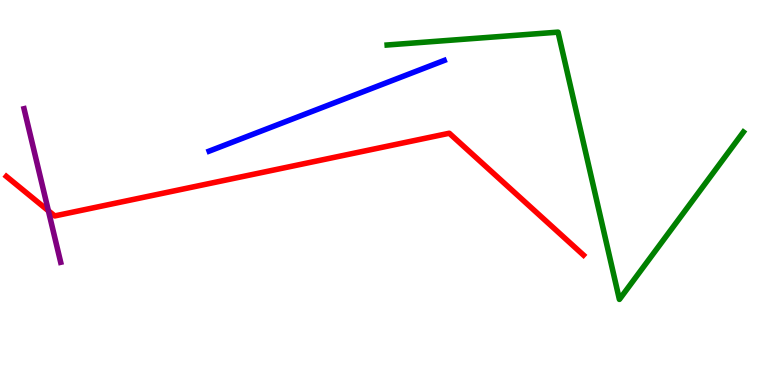[{'lines': ['blue', 'red'], 'intersections': []}, {'lines': ['green', 'red'], 'intersections': []}, {'lines': ['purple', 'red'], 'intersections': [{'x': 0.624, 'y': 4.53}]}, {'lines': ['blue', 'green'], 'intersections': []}, {'lines': ['blue', 'purple'], 'intersections': []}, {'lines': ['green', 'purple'], 'intersections': []}]